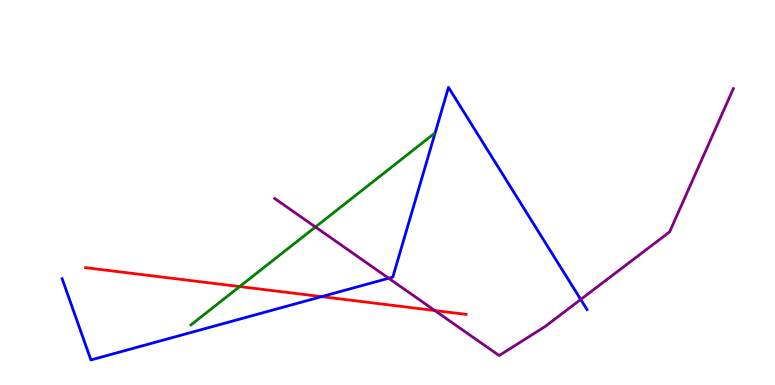[{'lines': ['blue', 'red'], 'intersections': [{'x': 4.15, 'y': 2.3}]}, {'lines': ['green', 'red'], 'intersections': [{'x': 3.09, 'y': 2.56}]}, {'lines': ['purple', 'red'], 'intersections': [{'x': 5.61, 'y': 1.93}]}, {'lines': ['blue', 'green'], 'intersections': []}, {'lines': ['blue', 'purple'], 'intersections': [{'x': 5.02, 'y': 2.77}, {'x': 7.49, 'y': 2.22}]}, {'lines': ['green', 'purple'], 'intersections': [{'x': 4.07, 'y': 4.1}]}]